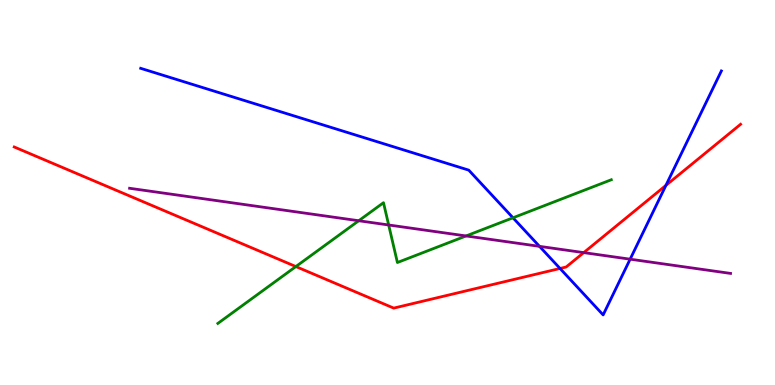[{'lines': ['blue', 'red'], 'intersections': [{'x': 7.23, 'y': 3.03}, {'x': 8.59, 'y': 5.18}]}, {'lines': ['green', 'red'], 'intersections': [{'x': 3.82, 'y': 3.08}]}, {'lines': ['purple', 'red'], 'intersections': [{'x': 7.53, 'y': 3.44}]}, {'lines': ['blue', 'green'], 'intersections': [{'x': 6.62, 'y': 4.34}]}, {'lines': ['blue', 'purple'], 'intersections': [{'x': 6.96, 'y': 3.6}, {'x': 8.13, 'y': 3.27}]}, {'lines': ['green', 'purple'], 'intersections': [{'x': 4.63, 'y': 4.27}, {'x': 5.02, 'y': 4.16}, {'x': 6.01, 'y': 3.87}]}]